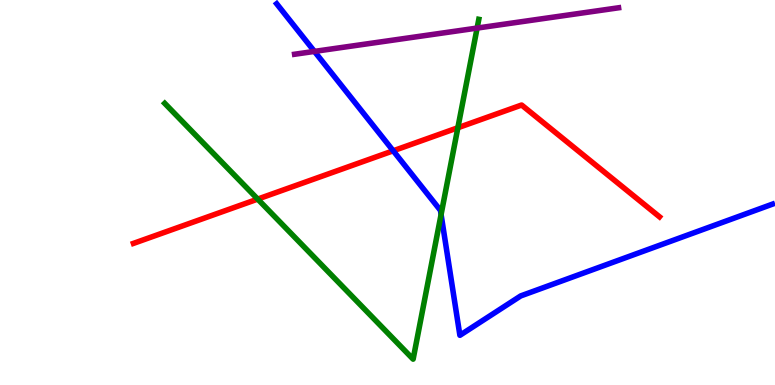[{'lines': ['blue', 'red'], 'intersections': [{'x': 5.07, 'y': 6.08}]}, {'lines': ['green', 'red'], 'intersections': [{'x': 3.33, 'y': 4.83}, {'x': 5.91, 'y': 6.68}]}, {'lines': ['purple', 'red'], 'intersections': []}, {'lines': ['blue', 'green'], 'intersections': [{'x': 5.69, 'y': 4.43}]}, {'lines': ['blue', 'purple'], 'intersections': [{'x': 4.06, 'y': 8.66}]}, {'lines': ['green', 'purple'], 'intersections': [{'x': 6.16, 'y': 9.27}]}]